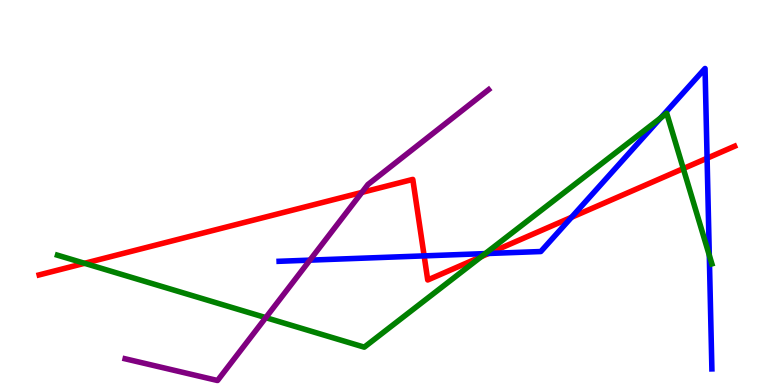[{'lines': ['blue', 'red'], 'intersections': [{'x': 5.47, 'y': 3.35}, {'x': 6.3, 'y': 3.42}, {'x': 7.37, 'y': 4.36}, {'x': 9.12, 'y': 5.89}]}, {'lines': ['green', 'red'], 'intersections': [{'x': 1.09, 'y': 3.16}, {'x': 6.21, 'y': 3.33}, {'x': 8.82, 'y': 5.62}]}, {'lines': ['purple', 'red'], 'intersections': [{'x': 4.67, 'y': 5.0}]}, {'lines': ['blue', 'green'], 'intersections': [{'x': 6.26, 'y': 3.41}, {'x': 8.53, 'y': 6.94}, {'x': 9.15, 'y': 3.37}]}, {'lines': ['blue', 'purple'], 'intersections': [{'x': 4.0, 'y': 3.24}]}, {'lines': ['green', 'purple'], 'intersections': [{'x': 3.43, 'y': 1.75}]}]